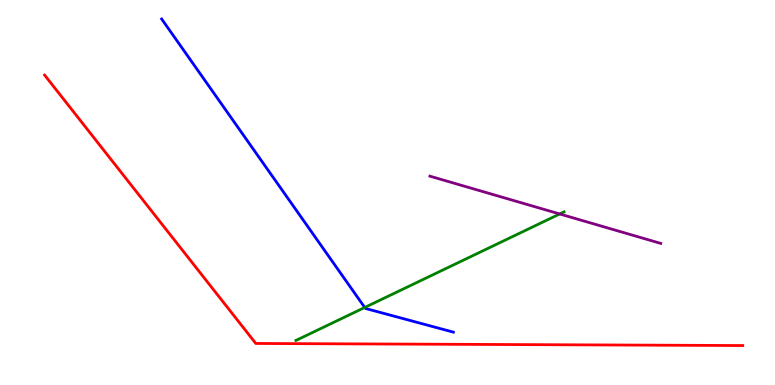[{'lines': ['blue', 'red'], 'intersections': []}, {'lines': ['green', 'red'], 'intersections': []}, {'lines': ['purple', 'red'], 'intersections': []}, {'lines': ['blue', 'green'], 'intersections': [{'x': 4.71, 'y': 2.01}]}, {'lines': ['blue', 'purple'], 'intersections': []}, {'lines': ['green', 'purple'], 'intersections': [{'x': 7.22, 'y': 4.44}]}]